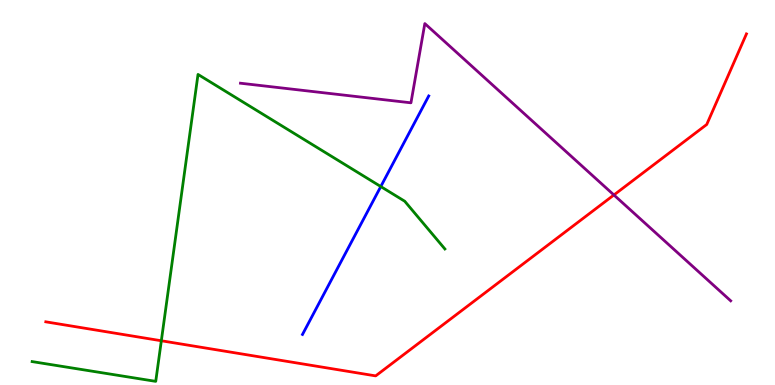[{'lines': ['blue', 'red'], 'intersections': []}, {'lines': ['green', 'red'], 'intersections': [{'x': 2.08, 'y': 1.15}]}, {'lines': ['purple', 'red'], 'intersections': [{'x': 7.92, 'y': 4.94}]}, {'lines': ['blue', 'green'], 'intersections': [{'x': 4.91, 'y': 5.15}]}, {'lines': ['blue', 'purple'], 'intersections': []}, {'lines': ['green', 'purple'], 'intersections': []}]